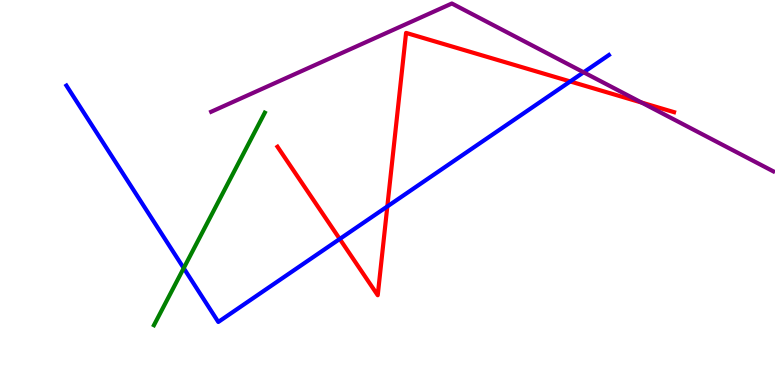[{'lines': ['blue', 'red'], 'intersections': [{'x': 4.38, 'y': 3.79}, {'x': 5.0, 'y': 4.64}, {'x': 7.36, 'y': 7.88}]}, {'lines': ['green', 'red'], 'intersections': []}, {'lines': ['purple', 'red'], 'intersections': [{'x': 8.28, 'y': 7.34}]}, {'lines': ['blue', 'green'], 'intersections': [{'x': 2.37, 'y': 3.04}]}, {'lines': ['blue', 'purple'], 'intersections': [{'x': 7.53, 'y': 8.12}]}, {'lines': ['green', 'purple'], 'intersections': []}]